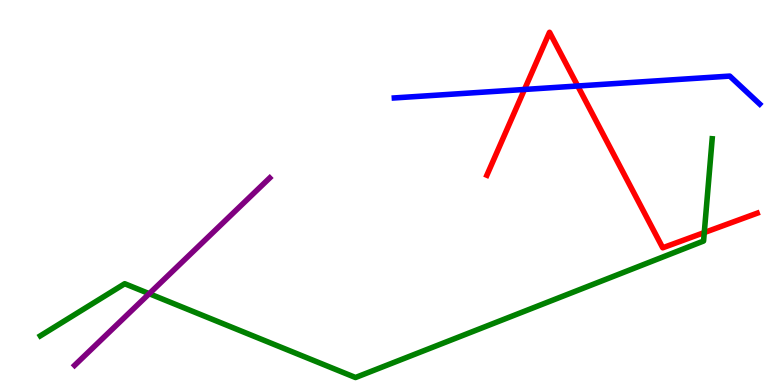[{'lines': ['blue', 'red'], 'intersections': [{'x': 6.77, 'y': 7.68}, {'x': 7.45, 'y': 7.77}]}, {'lines': ['green', 'red'], 'intersections': [{'x': 9.09, 'y': 3.96}]}, {'lines': ['purple', 'red'], 'intersections': []}, {'lines': ['blue', 'green'], 'intersections': []}, {'lines': ['blue', 'purple'], 'intersections': []}, {'lines': ['green', 'purple'], 'intersections': [{'x': 1.93, 'y': 2.37}]}]